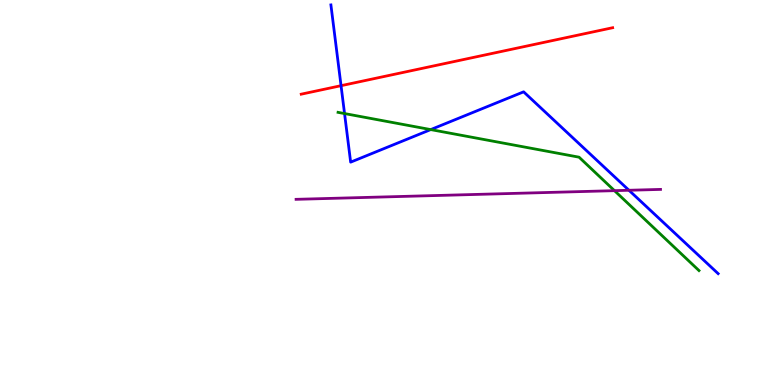[{'lines': ['blue', 'red'], 'intersections': [{'x': 4.4, 'y': 7.77}]}, {'lines': ['green', 'red'], 'intersections': []}, {'lines': ['purple', 'red'], 'intersections': []}, {'lines': ['blue', 'green'], 'intersections': [{'x': 4.45, 'y': 7.05}, {'x': 5.56, 'y': 6.63}]}, {'lines': ['blue', 'purple'], 'intersections': [{'x': 8.12, 'y': 5.06}]}, {'lines': ['green', 'purple'], 'intersections': [{'x': 7.93, 'y': 5.05}]}]